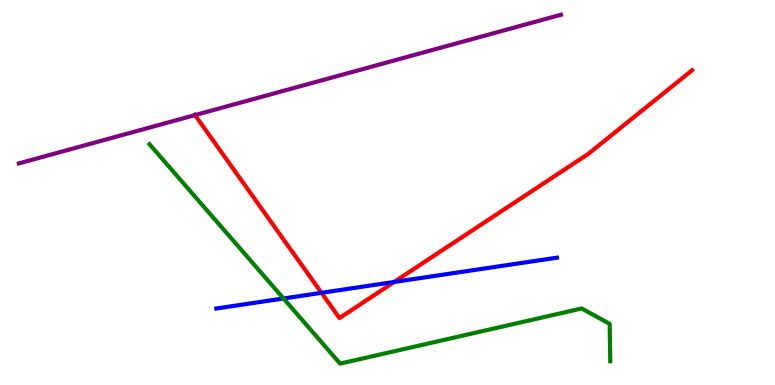[{'lines': ['blue', 'red'], 'intersections': [{'x': 4.15, 'y': 2.39}, {'x': 5.09, 'y': 2.68}]}, {'lines': ['green', 'red'], 'intersections': []}, {'lines': ['purple', 'red'], 'intersections': [{'x': 2.52, 'y': 7.01}]}, {'lines': ['blue', 'green'], 'intersections': [{'x': 3.66, 'y': 2.25}]}, {'lines': ['blue', 'purple'], 'intersections': []}, {'lines': ['green', 'purple'], 'intersections': []}]